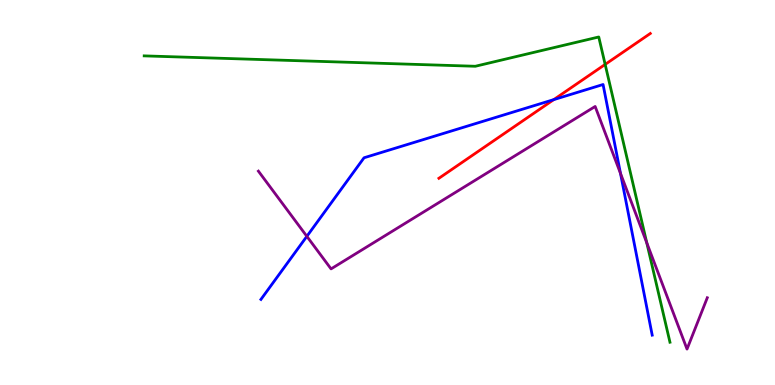[{'lines': ['blue', 'red'], 'intersections': [{'x': 7.14, 'y': 7.41}]}, {'lines': ['green', 'red'], 'intersections': [{'x': 7.81, 'y': 8.33}]}, {'lines': ['purple', 'red'], 'intersections': []}, {'lines': ['blue', 'green'], 'intersections': []}, {'lines': ['blue', 'purple'], 'intersections': [{'x': 3.96, 'y': 3.86}, {'x': 8.01, 'y': 5.5}]}, {'lines': ['green', 'purple'], 'intersections': [{'x': 8.35, 'y': 3.69}]}]